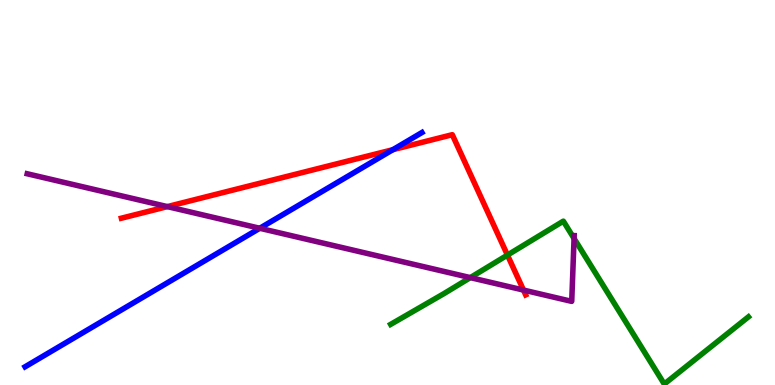[{'lines': ['blue', 'red'], 'intersections': [{'x': 5.07, 'y': 6.11}]}, {'lines': ['green', 'red'], 'intersections': [{'x': 6.55, 'y': 3.37}]}, {'lines': ['purple', 'red'], 'intersections': [{'x': 2.16, 'y': 4.63}, {'x': 6.75, 'y': 2.47}]}, {'lines': ['blue', 'green'], 'intersections': []}, {'lines': ['blue', 'purple'], 'intersections': [{'x': 3.35, 'y': 4.07}]}, {'lines': ['green', 'purple'], 'intersections': [{'x': 6.07, 'y': 2.79}, {'x': 7.41, 'y': 3.81}]}]